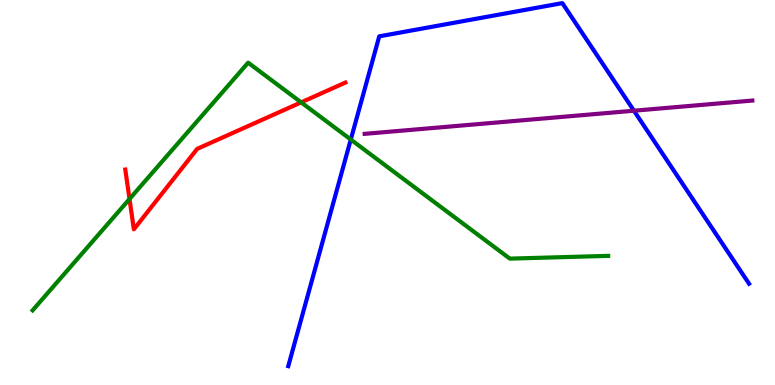[{'lines': ['blue', 'red'], 'intersections': []}, {'lines': ['green', 'red'], 'intersections': [{'x': 1.67, 'y': 4.83}, {'x': 3.89, 'y': 7.34}]}, {'lines': ['purple', 'red'], 'intersections': []}, {'lines': ['blue', 'green'], 'intersections': [{'x': 4.53, 'y': 6.38}]}, {'lines': ['blue', 'purple'], 'intersections': [{'x': 8.18, 'y': 7.12}]}, {'lines': ['green', 'purple'], 'intersections': []}]